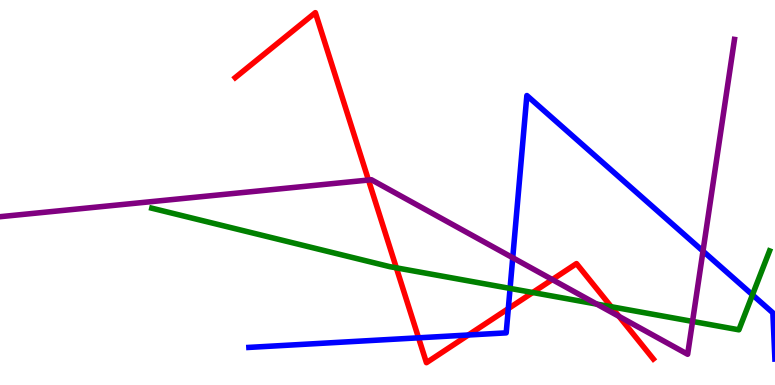[{'lines': ['blue', 'red'], 'intersections': [{'x': 5.4, 'y': 1.23}, {'x': 6.04, 'y': 1.3}, {'x': 6.56, 'y': 1.98}]}, {'lines': ['green', 'red'], 'intersections': [{'x': 5.11, 'y': 3.04}, {'x': 6.87, 'y': 2.4}, {'x': 7.89, 'y': 2.03}]}, {'lines': ['purple', 'red'], 'intersections': [{'x': 4.75, 'y': 5.32}, {'x': 7.13, 'y': 2.74}, {'x': 7.99, 'y': 1.78}]}, {'lines': ['blue', 'green'], 'intersections': [{'x': 6.58, 'y': 2.51}, {'x': 9.71, 'y': 2.34}]}, {'lines': ['blue', 'purple'], 'intersections': [{'x': 6.62, 'y': 3.31}, {'x': 9.07, 'y': 3.48}]}, {'lines': ['green', 'purple'], 'intersections': [{'x': 7.7, 'y': 2.1}, {'x': 8.94, 'y': 1.65}]}]